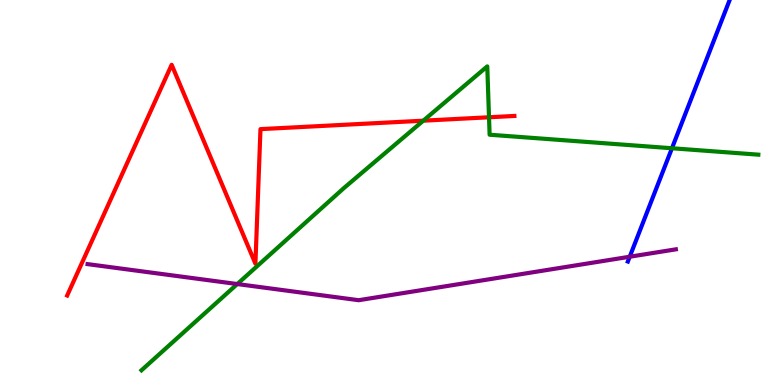[{'lines': ['blue', 'red'], 'intersections': []}, {'lines': ['green', 'red'], 'intersections': [{'x': 5.46, 'y': 6.87}, {'x': 6.31, 'y': 6.95}]}, {'lines': ['purple', 'red'], 'intersections': []}, {'lines': ['blue', 'green'], 'intersections': [{'x': 8.67, 'y': 6.15}]}, {'lines': ['blue', 'purple'], 'intersections': [{'x': 8.13, 'y': 3.33}]}, {'lines': ['green', 'purple'], 'intersections': [{'x': 3.06, 'y': 2.62}]}]